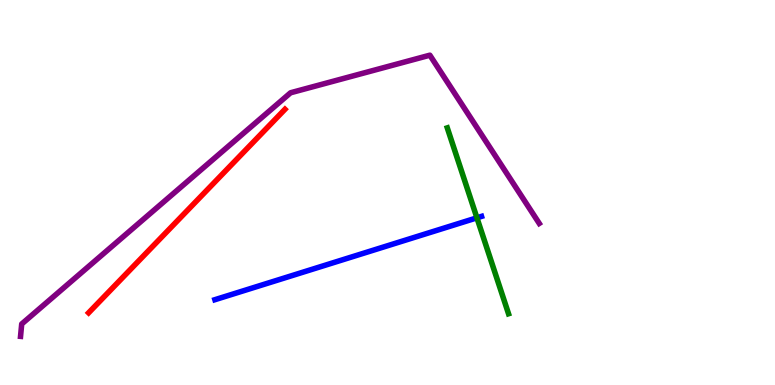[{'lines': ['blue', 'red'], 'intersections': []}, {'lines': ['green', 'red'], 'intersections': []}, {'lines': ['purple', 'red'], 'intersections': []}, {'lines': ['blue', 'green'], 'intersections': [{'x': 6.15, 'y': 4.34}]}, {'lines': ['blue', 'purple'], 'intersections': []}, {'lines': ['green', 'purple'], 'intersections': []}]